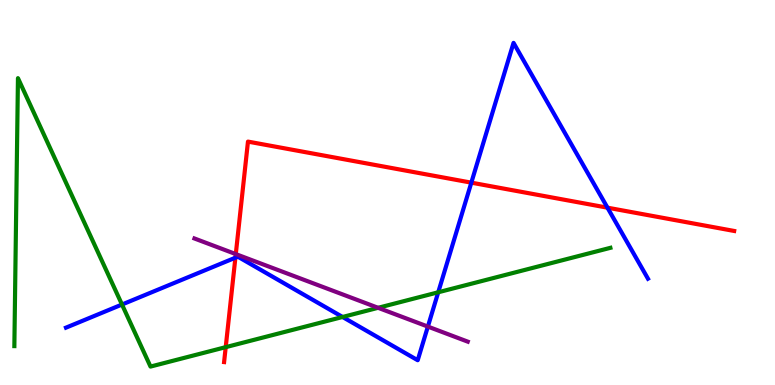[{'lines': ['blue', 'red'], 'intersections': [{'x': 3.04, 'y': 3.31}, {'x': 6.08, 'y': 5.26}, {'x': 7.84, 'y': 4.61}]}, {'lines': ['green', 'red'], 'intersections': [{'x': 2.91, 'y': 0.983}]}, {'lines': ['purple', 'red'], 'intersections': [{'x': 3.04, 'y': 3.4}]}, {'lines': ['blue', 'green'], 'intersections': [{'x': 1.57, 'y': 2.09}, {'x': 4.42, 'y': 1.77}, {'x': 5.65, 'y': 2.41}]}, {'lines': ['blue', 'purple'], 'intersections': [{'x': 5.52, 'y': 1.52}]}, {'lines': ['green', 'purple'], 'intersections': [{'x': 4.88, 'y': 2.01}]}]